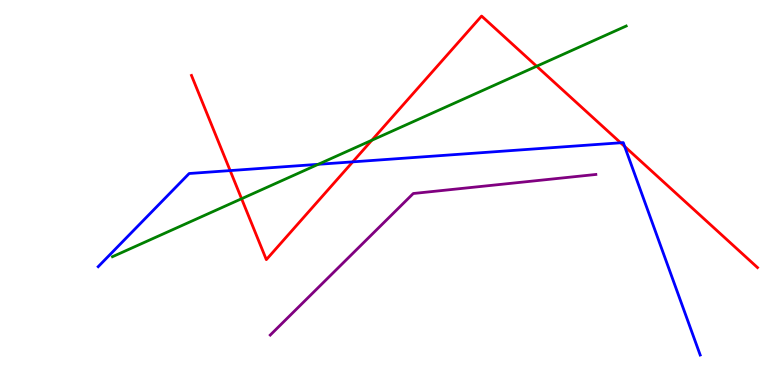[{'lines': ['blue', 'red'], 'intersections': [{'x': 2.97, 'y': 5.57}, {'x': 4.55, 'y': 5.8}, {'x': 8.01, 'y': 6.29}, {'x': 8.06, 'y': 6.2}]}, {'lines': ['green', 'red'], 'intersections': [{'x': 3.12, 'y': 4.84}, {'x': 4.8, 'y': 6.36}, {'x': 6.92, 'y': 8.28}]}, {'lines': ['purple', 'red'], 'intersections': []}, {'lines': ['blue', 'green'], 'intersections': [{'x': 4.11, 'y': 5.73}]}, {'lines': ['blue', 'purple'], 'intersections': []}, {'lines': ['green', 'purple'], 'intersections': []}]